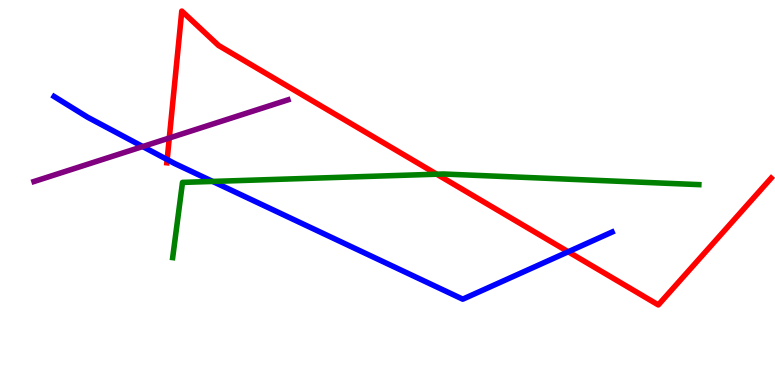[{'lines': ['blue', 'red'], 'intersections': [{'x': 2.16, 'y': 5.86}, {'x': 7.33, 'y': 3.46}]}, {'lines': ['green', 'red'], 'intersections': [{'x': 5.64, 'y': 5.48}]}, {'lines': ['purple', 'red'], 'intersections': [{'x': 2.18, 'y': 6.42}]}, {'lines': ['blue', 'green'], 'intersections': [{'x': 2.74, 'y': 5.29}]}, {'lines': ['blue', 'purple'], 'intersections': [{'x': 1.84, 'y': 6.19}]}, {'lines': ['green', 'purple'], 'intersections': []}]